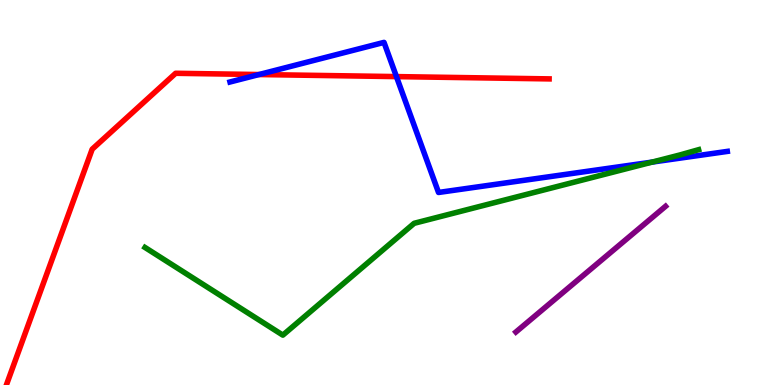[{'lines': ['blue', 'red'], 'intersections': [{'x': 3.34, 'y': 8.06}, {'x': 5.12, 'y': 8.01}]}, {'lines': ['green', 'red'], 'intersections': []}, {'lines': ['purple', 'red'], 'intersections': []}, {'lines': ['blue', 'green'], 'intersections': [{'x': 8.41, 'y': 5.79}]}, {'lines': ['blue', 'purple'], 'intersections': []}, {'lines': ['green', 'purple'], 'intersections': []}]